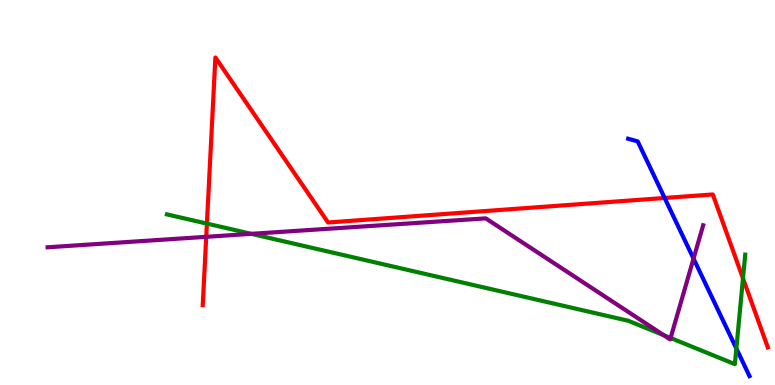[{'lines': ['blue', 'red'], 'intersections': [{'x': 8.58, 'y': 4.86}]}, {'lines': ['green', 'red'], 'intersections': [{'x': 2.67, 'y': 4.19}, {'x': 9.59, 'y': 2.77}]}, {'lines': ['purple', 'red'], 'intersections': [{'x': 2.66, 'y': 3.85}]}, {'lines': ['blue', 'green'], 'intersections': [{'x': 9.5, 'y': 0.948}]}, {'lines': ['blue', 'purple'], 'intersections': [{'x': 8.95, 'y': 3.28}]}, {'lines': ['green', 'purple'], 'intersections': [{'x': 3.24, 'y': 3.93}, {'x': 8.56, 'y': 1.29}, {'x': 8.65, 'y': 1.22}]}]